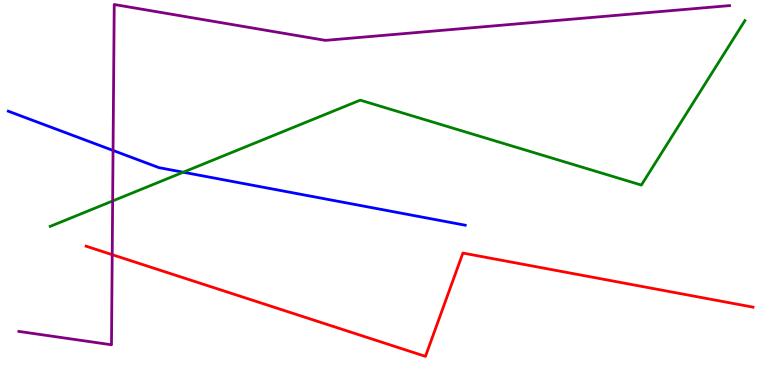[{'lines': ['blue', 'red'], 'intersections': []}, {'lines': ['green', 'red'], 'intersections': []}, {'lines': ['purple', 'red'], 'intersections': [{'x': 1.45, 'y': 3.39}]}, {'lines': ['blue', 'green'], 'intersections': [{'x': 2.36, 'y': 5.53}]}, {'lines': ['blue', 'purple'], 'intersections': [{'x': 1.46, 'y': 6.09}]}, {'lines': ['green', 'purple'], 'intersections': [{'x': 1.45, 'y': 4.78}]}]